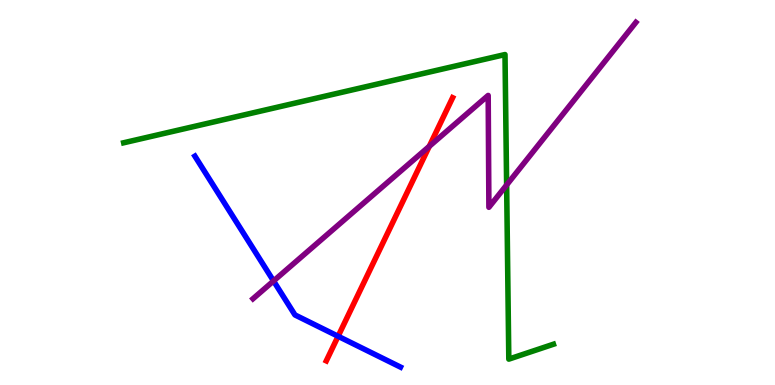[{'lines': ['blue', 'red'], 'intersections': [{'x': 4.36, 'y': 1.27}]}, {'lines': ['green', 'red'], 'intersections': []}, {'lines': ['purple', 'red'], 'intersections': [{'x': 5.54, 'y': 6.2}]}, {'lines': ['blue', 'green'], 'intersections': []}, {'lines': ['blue', 'purple'], 'intersections': [{'x': 3.53, 'y': 2.7}]}, {'lines': ['green', 'purple'], 'intersections': [{'x': 6.54, 'y': 5.2}]}]